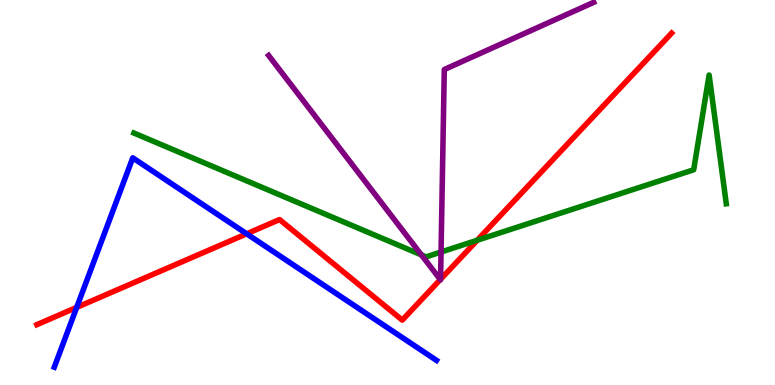[{'lines': ['blue', 'red'], 'intersections': [{'x': 0.989, 'y': 2.02}, {'x': 3.18, 'y': 3.93}]}, {'lines': ['green', 'red'], 'intersections': [{'x': 6.16, 'y': 3.76}]}, {'lines': ['purple', 'red'], 'intersections': [{'x': 5.68, 'y': 2.74}, {'x': 5.68, 'y': 2.75}]}, {'lines': ['blue', 'green'], 'intersections': []}, {'lines': ['blue', 'purple'], 'intersections': []}, {'lines': ['green', 'purple'], 'intersections': [{'x': 5.44, 'y': 3.38}, {'x': 5.69, 'y': 3.45}]}]